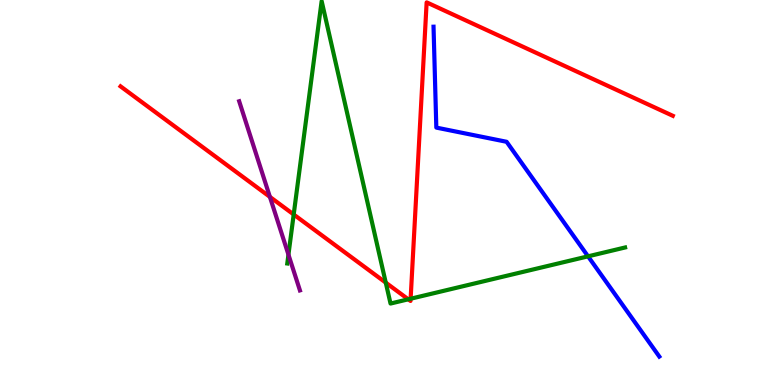[{'lines': ['blue', 'red'], 'intersections': []}, {'lines': ['green', 'red'], 'intersections': [{'x': 3.79, 'y': 4.43}, {'x': 4.98, 'y': 2.66}, {'x': 5.27, 'y': 2.23}, {'x': 5.3, 'y': 2.24}]}, {'lines': ['purple', 'red'], 'intersections': [{'x': 3.48, 'y': 4.89}]}, {'lines': ['blue', 'green'], 'intersections': [{'x': 7.59, 'y': 3.34}]}, {'lines': ['blue', 'purple'], 'intersections': []}, {'lines': ['green', 'purple'], 'intersections': [{'x': 3.72, 'y': 3.39}]}]